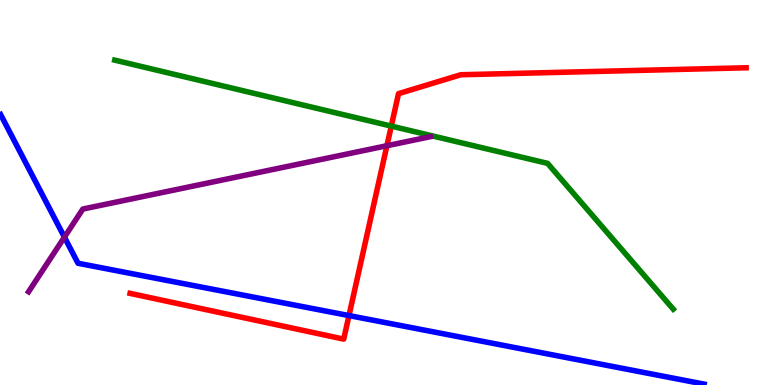[{'lines': ['blue', 'red'], 'intersections': [{'x': 4.5, 'y': 1.8}]}, {'lines': ['green', 'red'], 'intersections': [{'x': 5.05, 'y': 6.72}]}, {'lines': ['purple', 'red'], 'intersections': [{'x': 4.99, 'y': 6.21}]}, {'lines': ['blue', 'green'], 'intersections': []}, {'lines': ['blue', 'purple'], 'intersections': [{'x': 0.831, 'y': 3.84}]}, {'lines': ['green', 'purple'], 'intersections': []}]